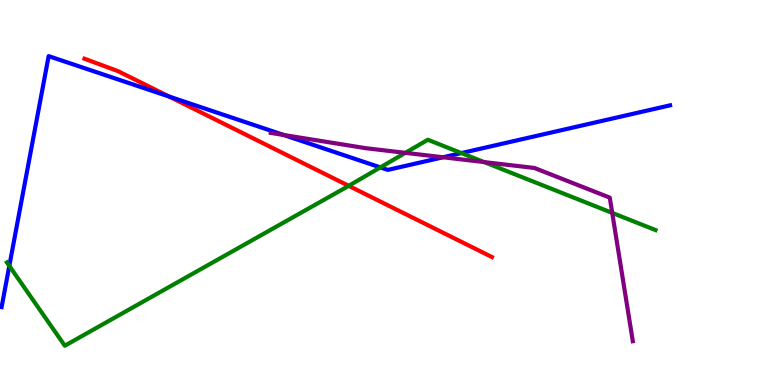[{'lines': ['blue', 'red'], 'intersections': [{'x': 2.18, 'y': 7.49}]}, {'lines': ['green', 'red'], 'intersections': [{'x': 4.5, 'y': 5.17}]}, {'lines': ['purple', 'red'], 'intersections': []}, {'lines': ['blue', 'green'], 'intersections': [{'x': 0.12, 'y': 3.09}, {'x': 4.91, 'y': 5.65}, {'x': 5.95, 'y': 6.02}]}, {'lines': ['blue', 'purple'], 'intersections': [{'x': 3.66, 'y': 6.49}, {'x': 5.72, 'y': 5.92}]}, {'lines': ['green', 'purple'], 'intersections': [{'x': 5.23, 'y': 6.03}, {'x': 6.25, 'y': 5.79}, {'x': 7.9, 'y': 4.47}]}]